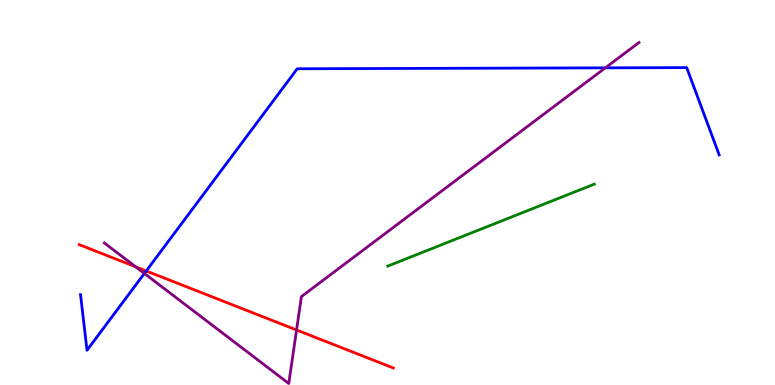[{'lines': ['blue', 'red'], 'intersections': [{'x': 1.89, 'y': 2.96}]}, {'lines': ['green', 'red'], 'intersections': []}, {'lines': ['purple', 'red'], 'intersections': [{'x': 1.75, 'y': 3.07}, {'x': 3.83, 'y': 1.43}]}, {'lines': ['blue', 'green'], 'intersections': []}, {'lines': ['blue', 'purple'], 'intersections': [{'x': 1.86, 'y': 2.9}, {'x': 7.81, 'y': 8.24}]}, {'lines': ['green', 'purple'], 'intersections': []}]